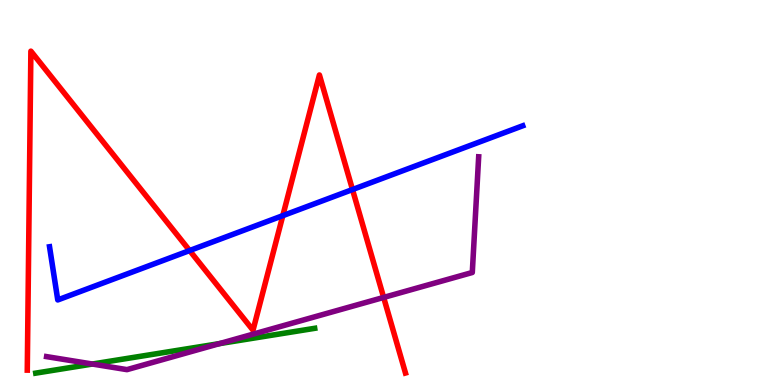[{'lines': ['blue', 'red'], 'intersections': [{'x': 2.45, 'y': 3.49}, {'x': 3.65, 'y': 4.4}, {'x': 4.55, 'y': 5.08}]}, {'lines': ['green', 'red'], 'intersections': []}, {'lines': ['purple', 'red'], 'intersections': [{'x': 4.95, 'y': 2.27}]}, {'lines': ['blue', 'green'], 'intersections': []}, {'lines': ['blue', 'purple'], 'intersections': []}, {'lines': ['green', 'purple'], 'intersections': [{'x': 1.19, 'y': 0.545}, {'x': 2.83, 'y': 1.08}]}]